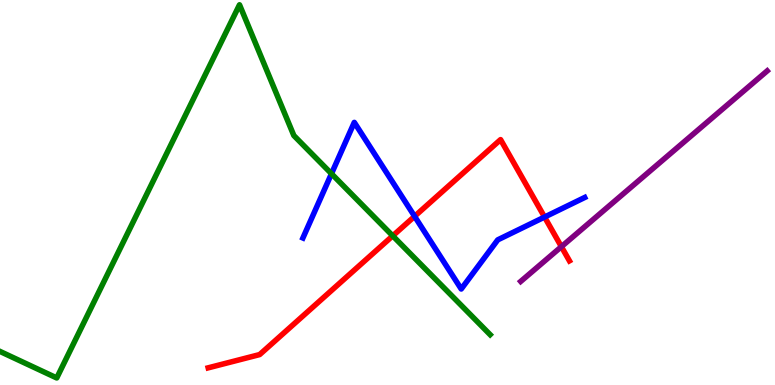[{'lines': ['blue', 'red'], 'intersections': [{'x': 5.35, 'y': 4.38}, {'x': 7.03, 'y': 4.36}]}, {'lines': ['green', 'red'], 'intersections': [{'x': 5.07, 'y': 3.87}]}, {'lines': ['purple', 'red'], 'intersections': [{'x': 7.24, 'y': 3.59}]}, {'lines': ['blue', 'green'], 'intersections': [{'x': 4.28, 'y': 5.49}]}, {'lines': ['blue', 'purple'], 'intersections': []}, {'lines': ['green', 'purple'], 'intersections': []}]